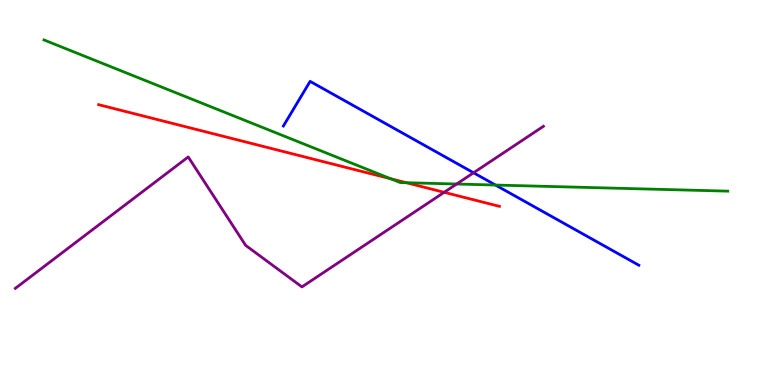[{'lines': ['blue', 'red'], 'intersections': []}, {'lines': ['green', 'red'], 'intersections': [{'x': 5.04, 'y': 5.36}, {'x': 5.24, 'y': 5.25}]}, {'lines': ['purple', 'red'], 'intersections': [{'x': 5.73, 'y': 5.0}]}, {'lines': ['blue', 'green'], 'intersections': [{'x': 6.39, 'y': 5.19}]}, {'lines': ['blue', 'purple'], 'intersections': [{'x': 6.11, 'y': 5.51}]}, {'lines': ['green', 'purple'], 'intersections': [{'x': 5.89, 'y': 5.22}]}]